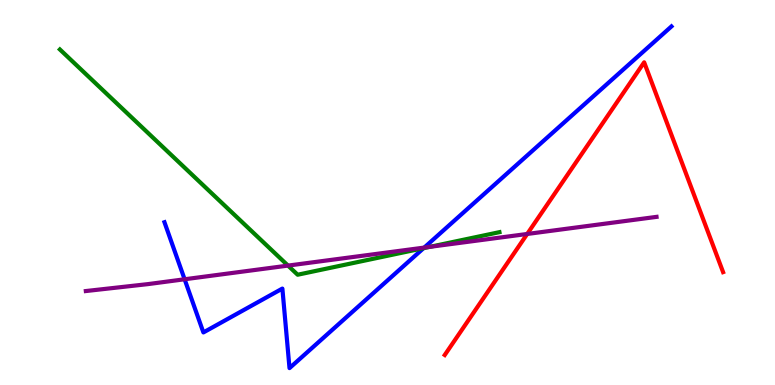[{'lines': ['blue', 'red'], 'intersections': []}, {'lines': ['green', 'red'], 'intersections': []}, {'lines': ['purple', 'red'], 'intersections': [{'x': 6.8, 'y': 3.92}]}, {'lines': ['blue', 'green'], 'intersections': [{'x': 5.47, 'y': 3.55}]}, {'lines': ['blue', 'purple'], 'intersections': [{'x': 2.38, 'y': 2.75}, {'x': 5.47, 'y': 3.57}]}, {'lines': ['green', 'purple'], 'intersections': [{'x': 3.72, 'y': 3.1}, {'x': 5.55, 'y': 3.59}]}]